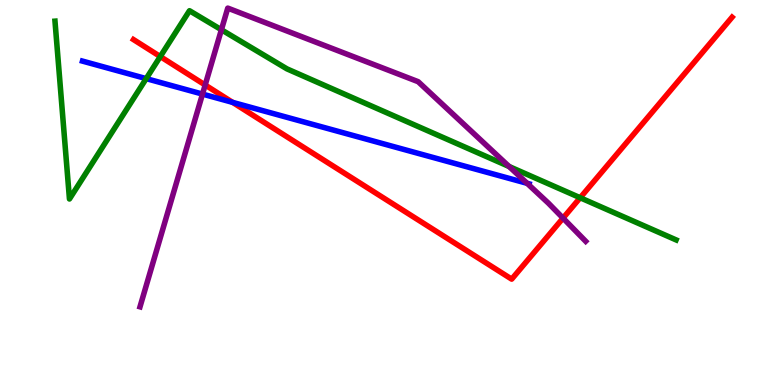[{'lines': ['blue', 'red'], 'intersections': [{'x': 3.0, 'y': 7.34}]}, {'lines': ['green', 'red'], 'intersections': [{'x': 2.07, 'y': 8.53}, {'x': 7.49, 'y': 4.86}]}, {'lines': ['purple', 'red'], 'intersections': [{'x': 2.65, 'y': 7.79}, {'x': 7.26, 'y': 4.33}]}, {'lines': ['blue', 'green'], 'intersections': [{'x': 1.89, 'y': 7.96}]}, {'lines': ['blue', 'purple'], 'intersections': [{'x': 2.61, 'y': 7.56}, {'x': 6.8, 'y': 5.24}]}, {'lines': ['green', 'purple'], 'intersections': [{'x': 2.86, 'y': 9.23}, {'x': 6.57, 'y': 5.68}]}]